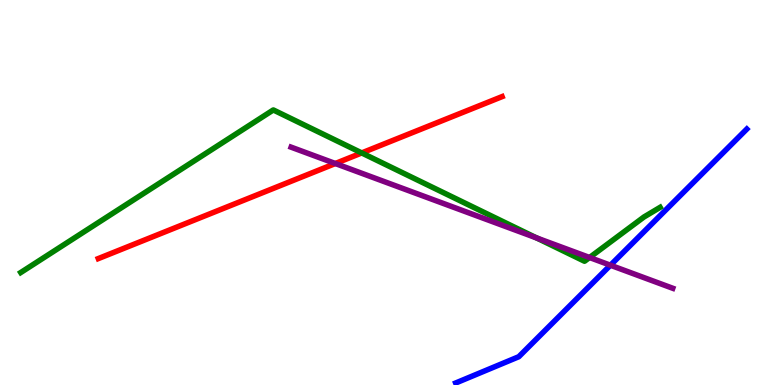[{'lines': ['blue', 'red'], 'intersections': []}, {'lines': ['green', 'red'], 'intersections': [{'x': 4.67, 'y': 6.03}]}, {'lines': ['purple', 'red'], 'intersections': [{'x': 4.33, 'y': 5.75}]}, {'lines': ['blue', 'green'], 'intersections': []}, {'lines': ['blue', 'purple'], 'intersections': [{'x': 7.88, 'y': 3.11}]}, {'lines': ['green', 'purple'], 'intersections': [{'x': 6.92, 'y': 3.82}, {'x': 7.61, 'y': 3.31}]}]